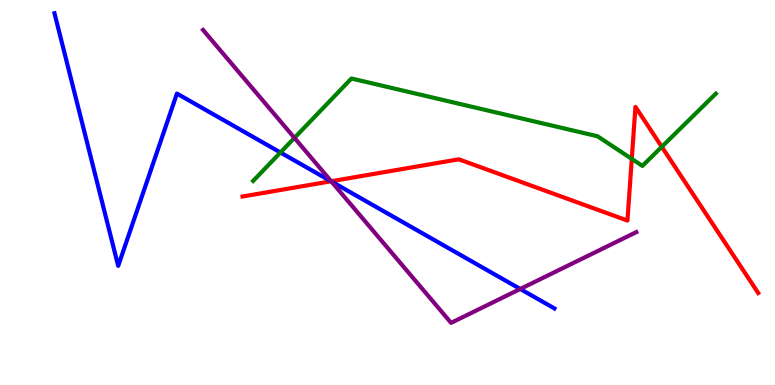[{'lines': ['blue', 'red'], 'intersections': [{'x': 4.27, 'y': 5.29}]}, {'lines': ['green', 'red'], 'intersections': [{'x': 8.15, 'y': 5.87}, {'x': 8.54, 'y': 6.19}]}, {'lines': ['purple', 'red'], 'intersections': [{'x': 4.27, 'y': 5.29}]}, {'lines': ['blue', 'green'], 'intersections': [{'x': 3.62, 'y': 6.04}]}, {'lines': ['blue', 'purple'], 'intersections': [{'x': 4.28, 'y': 5.29}, {'x': 6.71, 'y': 2.49}]}, {'lines': ['green', 'purple'], 'intersections': [{'x': 3.8, 'y': 6.42}]}]